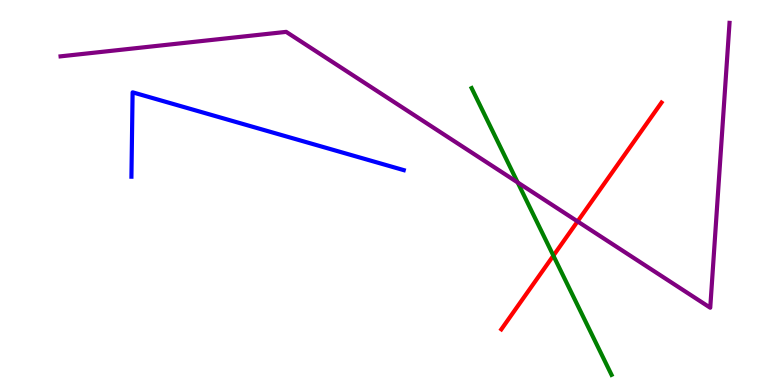[{'lines': ['blue', 'red'], 'intersections': []}, {'lines': ['green', 'red'], 'intersections': [{'x': 7.14, 'y': 3.36}]}, {'lines': ['purple', 'red'], 'intersections': [{'x': 7.45, 'y': 4.25}]}, {'lines': ['blue', 'green'], 'intersections': []}, {'lines': ['blue', 'purple'], 'intersections': []}, {'lines': ['green', 'purple'], 'intersections': [{'x': 6.68, 'y': 5.26}]}]